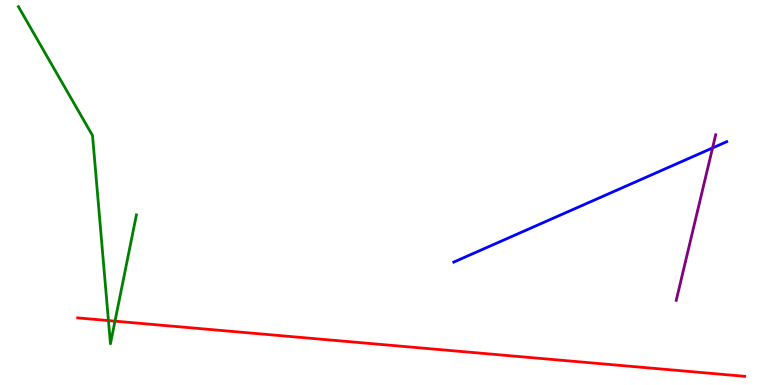[{'lines': ['blue', 'red'], 'intersections': []}, {'lines': ['green', 'red'], 'intersections': [{'x': 1.4, 'y': 1.67}, {'x': 1.48, 'y': 1.66}]}, {'lines': ['purple', 'red'], 'intersections': []}, {'lines': ['blue', 'green'], 'intersections': []}, {'lines': ['blue', 'purple'], 'intersections': [{'x': 9.19, 'y': 6.16}]}, {'lines': ['green', 'purple'], 'intersections': []}]